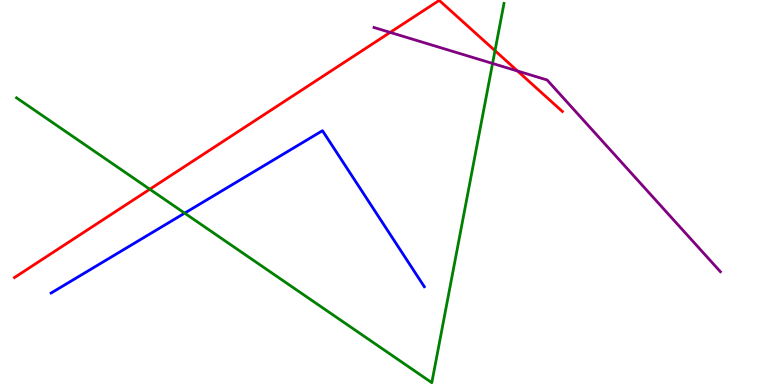[{'lines': ['blue', 'red'], 'intersections': []}, {'lines': ['green', 'red'], 'intersections': [{'x': 1.93, 'y': 5.08}, {'x': 6.39, 'y': 8.68}]}, {'lines': ['purple', 'red'], 'intersections': [{'x': 5.03, 'y': 9.16}, {'x': 6.68, 'y': 8.16}]}, {'lines': ['blue', 'green'], 'intersections': [{'x': 2.38, 'y': 4.46}]}, {'lines': ['blue', 'purple'], 'intersections': []}, {'lines': ['green', 'purple'], 'intersections': [{'x': 6.36, 'y': 8.35}]}]